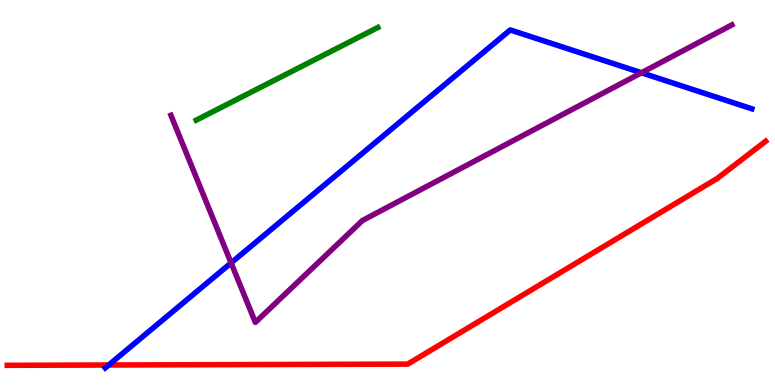[{'lines': ['blue', 'red'], 'intersections': [{'x': 1.4, 'y': 0.519}]}, {'lines': ['green', 'red'], 'intersections': []}, {'lines': ['purple', 'red'], 'intersections': []}, {'lines': ['blue', 'green'], 'intersections': []}, {'lines': ['blue', 'purple'], 'intersections': [{'x': 2.98, 'y': 3.17}, {'x': 8.28, 'y': 8.11}]}, {'lines': ['green', 'purple'], 'intersections': []}]